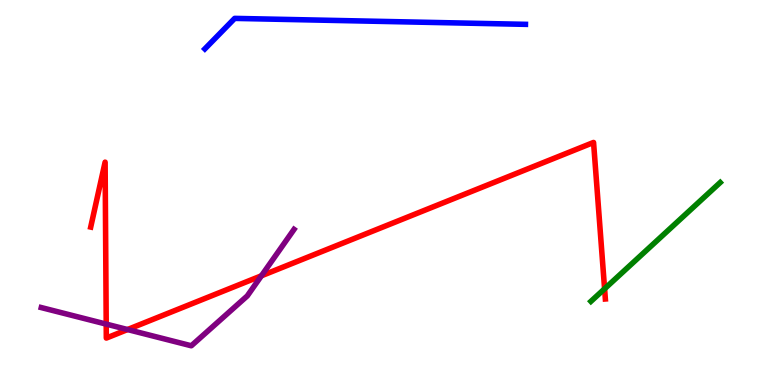[{'lines': ['blue', 'red'], 'intersections': []}, {'lines': ['green', 'red'], 'intersections': [{'x': 7.8, 'y': 2.5}]}, {'lines': ['purple', 'red'], 'intersections': [{'x': 1.37, 'y': 1.58}, {'x': 1.65, 'y': 1.44}, {'x': 3.37, 'y': 2.84}]}, {'lines': ['blue', 'green'], 'intersections': []}, {'lines': ['blue', 'purple'], 'intersections': []}, {'lines': ['green', 'purple'], 'intersections': []}]